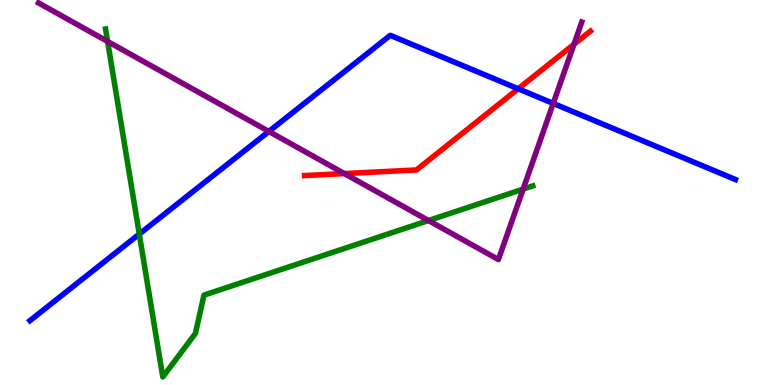[{'lines': ['blue', 'red'], 'intersections': [{'x': 6.69, 'y': 7.69}]}, {'lines': ['green', 'red'], 'intersections': []}, {'lines': ['purple', 'red'], 'intersections': [{'x': 4.44, 'y': 5.49}, {'x': 7.41, 'y': 8.85}]}, {'lines': ['blue', 'green'], 'intersections': [{'x': 1.8, 'y': 3.92}]}, {'lines': ['blue', 'purple'], 'intersections': [{'x': 3.47, 'y': 6.59}, {'x': 7.14, 'y': 7.31}]}, {'lines': ['green', 'purple'], 'intersections': [{'x': 1.39, 'y': 8.92}, {'x': 5.53, 'y': 4.27}, {'x': 6.75, 'y': 5.09}]}]